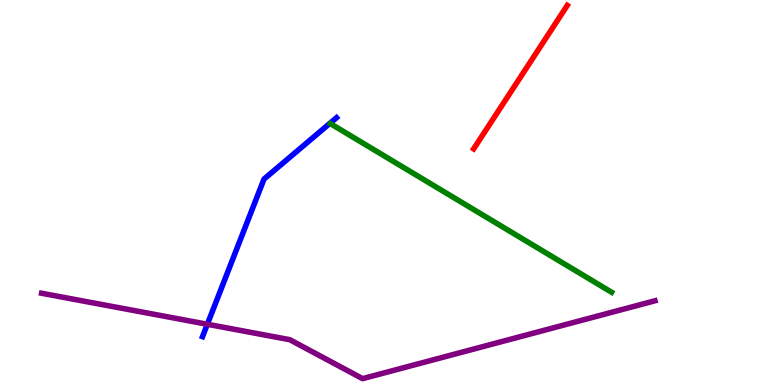[{'lines': ['blue', 'red'], 'intersections': []}, {'lines': ['green', 'red'], 'intersections': []}, {'lines': ['purple', 'red'], 'intersections': []}, {'lines': ['blue', 'green'], 'intersections': []}, {'lines': ['blue', 'purple'], 'intersections': [{'x': 2.68, 'y': 1.58}]}, {'lines': ['green', 'purple'], 'intersections': []}]